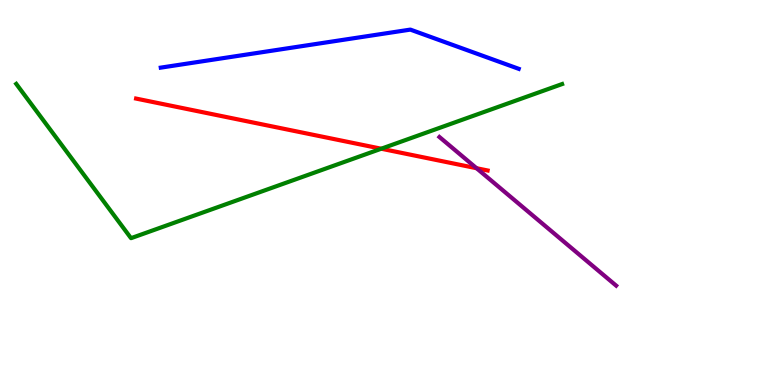[{'lines': ['blue', 'red'], 'intersections': []}, {'lines': ['green', 'red'], 'intersections': [{'x': 4.92, 'y': 6.14}]}, {'lines': ['purple', 'red'], 'intersections': [{'x': 6.15, 'y': 5.63}]}, {'lines': ['blue', 'green'], 'intersections': []}, {'lines': ['blue', 'purple'], 'intersections': []}, {'lines': ['green', 'purple'], 'intersections': []}]